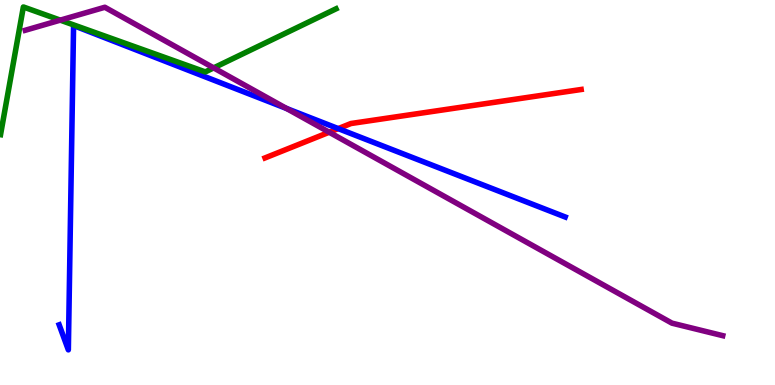[{'lines': ['blue', 'red'], 'intersections': [{'x': 4.36, 'y': 6.66}]}, {'lines': ['green', 'red'], 'intersections': []}, {'lines': ['purple', 'red'], 'intersections': [{'x': 4.25, 'y': 6.57}]}, {'lines': ['blue', 'green'], 'intersections': []}, {'lines': ['blue', 'purple'], 'intersections': [{'x': 3.7, 'y': 7.18}]}, {'lines': ['green', 'purple'], 'intersections': [{'x': 0.778, 'y': 9.48}, {'x': 2.76, 'y': 8.24}]}]